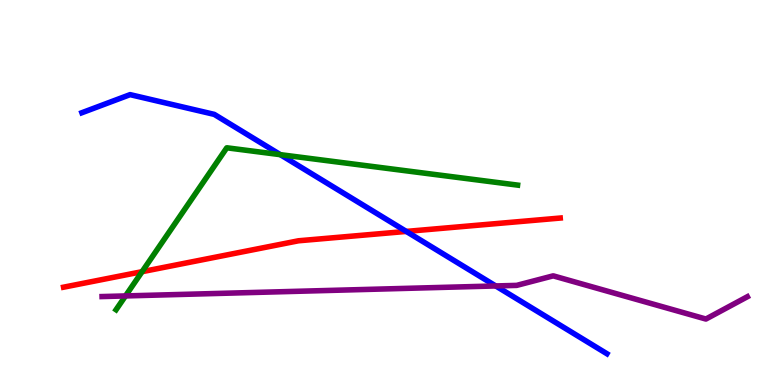[{'lines': ['blue', 'red'], 'intersections': [{'x': 5.24, 'y': 3.99}]}, {'lines': ['green', 'red'], 'intersections': [{'x': 1.83, 'y': 2.94}]}, {'lines': ['purple', 'red'], 'intersections': []}, {'lines': ['blue', 'green'], 'intersections': [{'x': 3.62, 'y': 5.98}]}, {'lines': ['blue', 'purple'], 'intersections': [{'x': 6.4, 'y': 2.57}]}, {'lines': ['green', 'purple'], 'intersections': [{'x': 1.62, 'y': 2.31}]}]